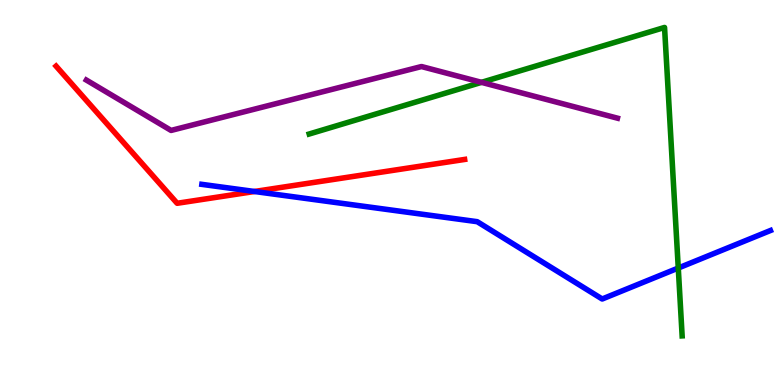[{'lines': ['blue', 'red'], 'intersections': [{'x': 3.28, 'y': 5.03}]}, {'lines': ['green', 'red'], 'intersections': []}, {'lines': ['purple', 'red'], 'intersections': []}, {'lines': ['blue', 'green'], 'intersections': [{'x': 8.75, 'y': 3.04}]}, {'lines': ['blue', 'purple'], 'intersections': []}, {'lines': ['green', 'purple'], 'intersections': [{'x': 6.21, 'y': 7.86}]}]